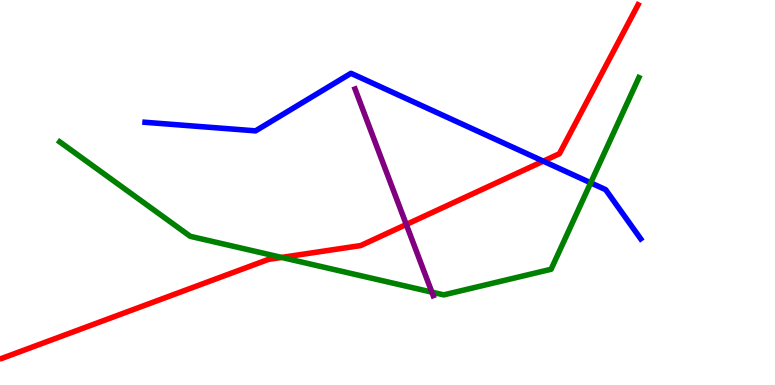[{'lines': ['blue', 'red'], 'intersections': [{'x': 7.01, 'y': 5.81}]}, {'lines': ['green', 'red'], 'intersections': [{'x': 3.63, 'y': 3.31}]}, {'lines': ['purple', 'red'], 'intersections': [{'x': 5.24, 'y': 4.17}]}, {'lines': ['blue', 'green'], 'intersections': [{'x': 7.62, 'y': 5.25}]}, {'lines': ['blue', 'purple'], 'intersections': []}, {'lines': ['green', 'purple'], 'intersections': [{'x': 5.57, 'y': 2.41}]}]